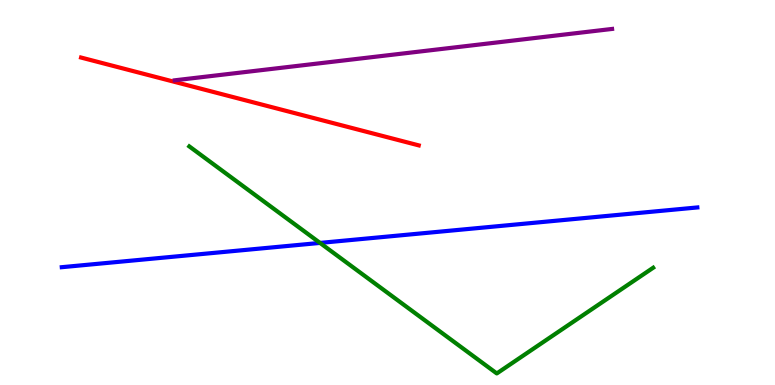[{'lines': ['blue', 'red'], 'intersections': []}, {'lines': ['green', 'red'], 'intersections': []}, {'lines': ['purple', 'red'], 'intersections': []}, {'lines': ['blue', 'green'], 'intersections': [{'x': 4.13, 'y': 3.69}]}, {'lines': ['blue', 'purple'], 'intersections': []}, {'lines': ['green', 'purple'], 'intersections': []}]